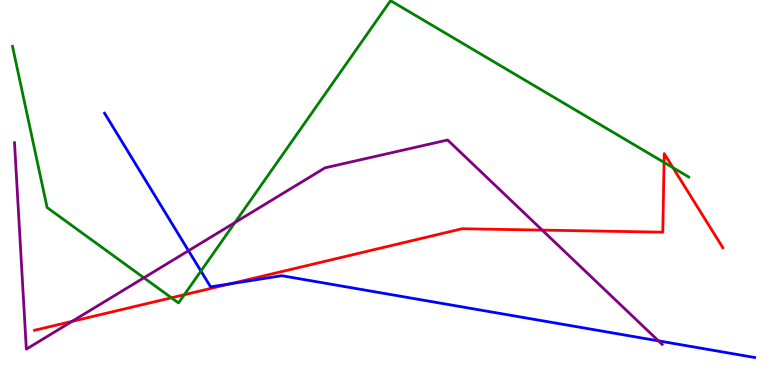[{'lines': ['blue', 'red'], 'intersections': [{'x': 2.97, 'y': 2.63}]}, {'lines': ['green', 'red'], 'intersections': [{'x': 2.21, 'y': 2.27}, {'x': 2.38, 'y': 2.35}, {'x': 8.57, 'y': 5.78}, {'x': 8.68, 'y': 5.64}]}, {'lines': ['purple', 'red'], 'intersections': [{'x': 0.93, 'y': 1.65}, {'x': 7.0, 'y': 4.02}]}, {'lines': ['blue', 'green'], 'intersections': [{'x': 2.59, 'y': 2.96}]}, {'lines': ['blue', 'purple'], 'intersections': [{'x': 2.43, 'y': 3.49}, {'x': 8.5, 'y': 1.15}]}, {'lines': ['green', 'purple'], 'intersections': [{'x': 1.86, 'y': 2.78}, {'x': 3.03, 'y': 4.22}]}]